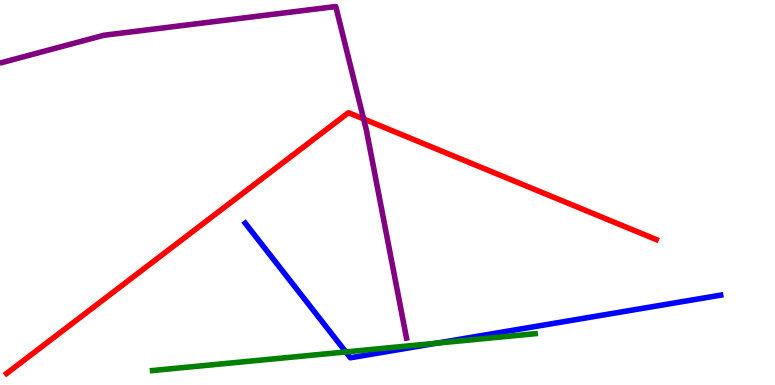[{'lines': ['blue', 'red'], 'intersections': []}, {'lines': ['green', 'red'], 'intersections': []}, {'lines': ['purple', 'red'], 'intersections': [{'x': 4.69, 'y': 6.91}]}, {'lines': ['blue', 'green'], 'intersections': [{'x': 4.46, 'y': 0.859}, {'x': 5.63, 'y': 1.09}]}, {'lines': ['blue', 'purple'], 'intersections': []}, {'lines': ['green', 'purple'], 'intersections': []}]